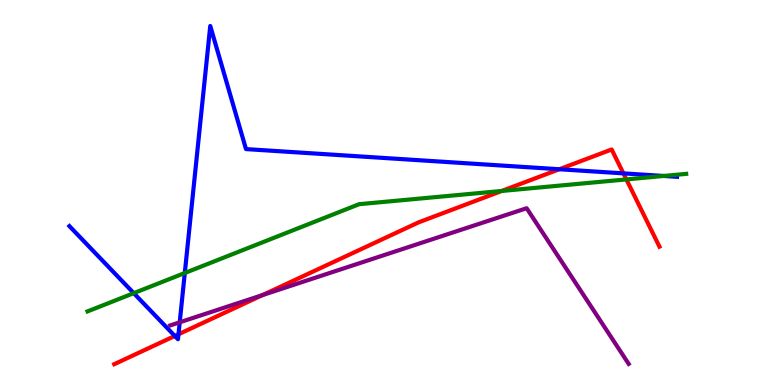[{'lines': ['blue', 'red'], 'intersections': [{'x': 2.26, 'y': 1.27}, {'x': 2.3, 'y': 1.32}, {'x': 7.22, 'y': 5.6}, {'x': 8.04, 'y': 5.5}]}, {'lines': ['green', 'red'], 'intersections': [{'x': 6.47, 'y': 5.04}, {'x': 8.08, 'y': 5.34}]}, {'lines': ['purple', 'red'], 'intersections': [{'x': 3.39, 'y': 2.34}]}, {'lines': ['blue', 'green'], 'intersections': [{'x': 1.73, 'y': 2.39}, {'x': 2.38, 'y': 2.91}, {'x': 8.56, 'y': 5.43}]}, {'lines': ['blue', 'purple'], 'intersections': [{'x': 2.32, 'y': 1.63}]}, {'lines': ['green', 'purple'], 'intersections': []}]